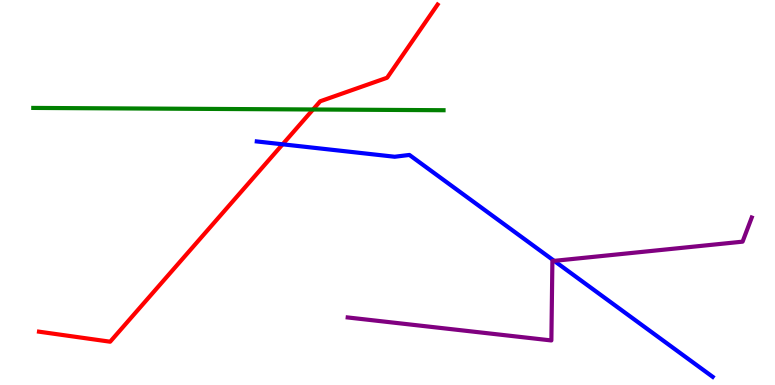[{'lines': ['blue', 'red'], 'intersections': [{'x': 3.65, 'y': 6.25}]}, {'lines': ['green', 'red'], 'intersections': [{'x': 4.04, 'y': 7.16}]}, {'lines': ['purple', 'red'], 'intersections': []}, {'lines': ['blue', 'green'], 'intersections': []}, {'lines': ['blue', 'purple'], 'intersections': [{'x': 7.15, 'y': 3.22}]}, {'lines': ['green', 'purple'], 'intersections': []}]